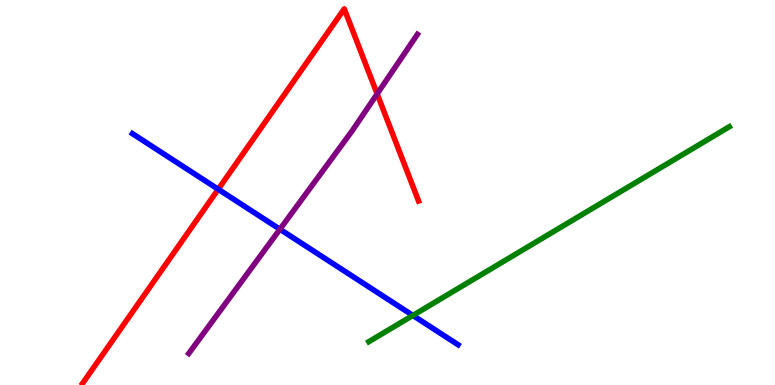[{'lines': ['blue', 'red'], 'intersections': [{'x': 2.82, 'y': 5.08}]}, {'lines': ['green', 'red'], 'intersections': []}, {'lines': ['purple', 'red'], 'intersections': [{'x': 4.87, 'y': 7.56}]}, {'lines': ['blue', 'green'], 'intersections': [{'x': 5.33, 'y': 1.81}]}, {'lines': ['blue', 'purple'], 'intersections': [{'x': 3.61, 'y': 4.05}]}, {'lines': ['green', 'purple'], 'intersections': []}]